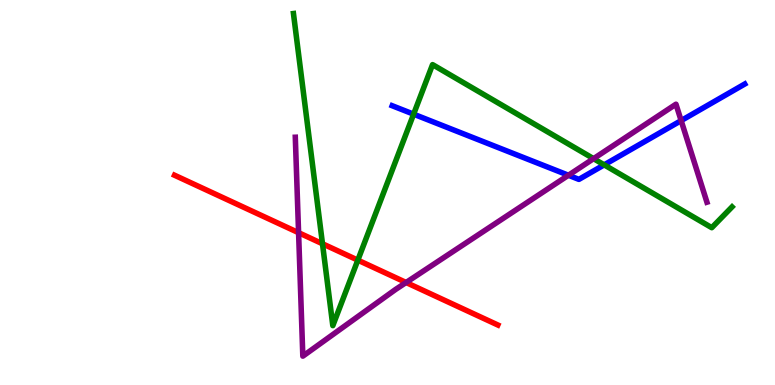[{'lines': ['blue', 'red'], 'intersections': []}, {'lines': ['green', 'red'], 'intersections': [{'x': 4.16, 'y': 3.67}, {'x': 4.62, 'y': 3.24}]}, {'lines': ['purple', 'red'], 'intersections': [{'x': 3.85, 'y': 3.96}, {'x': 5.24, 'y': 2.66}]}, {'lines': ['blue', 'green'], 'intersections': [{'x': 5.34, 'y': 7.03}, {'x': 7.8, 'y': 5.72}]}, {'lines': ['blue', 'purple'], 'intersections': [{'x': 7.33, 'y': 5.45}, {'x': 8.79, 'y': 6.87}]}, {'lines': ['green', 'purple'], 'intersections': [{'x': 7.66, 'y': 5.88}]}]